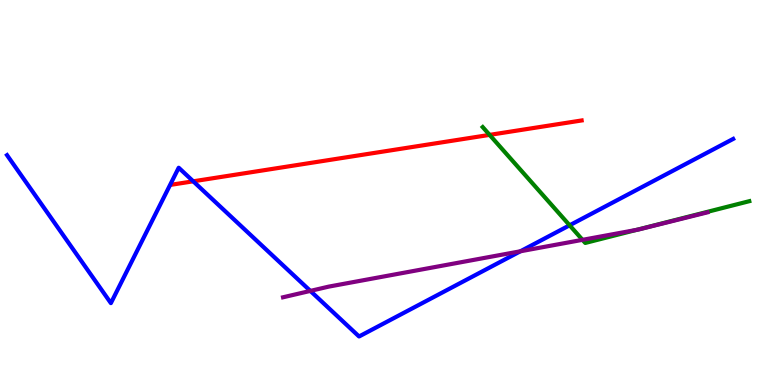[{'lines': ['blue', 'red'], 'intersections': [{'x': 2.49, 'y': 5.29}]}, {'lines': ['green', 'red'], 'intersections': [{'x': 6.32, 'y': 6.5}]}, {'lines': ['purple', 'red'], 'intersections': []}, {'lines': ['blue', 'green'], 'intersections': [{'x': 7.35, 'y': 4.15}]}, {'lines': ['blue', 'purple'], 'intersections': [{'x': 4.0, 'y': 2.44}, {'x': 6.71, 'y': 3.47}]}, {'lines': ['green', 'purple'], 'intersections': [{'x': 7.52, 'y': 3.77}, {'x': 8.22, 'y': 4.03}]}]